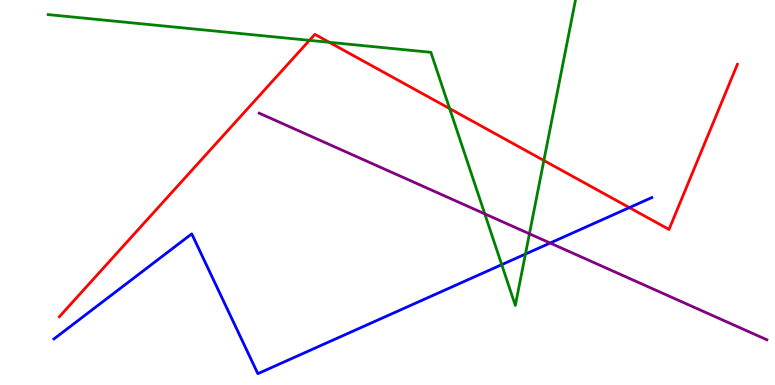[{'lines': ['blue', 'red'], 'intersections': [{'x': 8.12, 'y': 4.61}]}, {'lines': ['green', 'red'], 'intersections': [{'x': 3.99, 'y': 8.95}, {'x': 4.25, 'y': 8.9}, {'x': 5.8, 'y': 7.18}, {'x': 7.02, 'y': 5.83}]}, {'lines': ['purple', 'red'], 'intersections': []}, {'lines': ['blue', 'green'], 'intersections': [{'x': 6.47, 'y': 3.13}, {'x': 6.78, 'y': 3.4}]}, {'lines': ['blue', 'purple'], 'intersections': [{'x': 7.1, 'y': 3.69}]}, {'lines': ['green', 'purple'], 'intersections': [{'x': 6.26, 'y': 4.45}, {'x': 6.83, 'y': 3.93}]}]